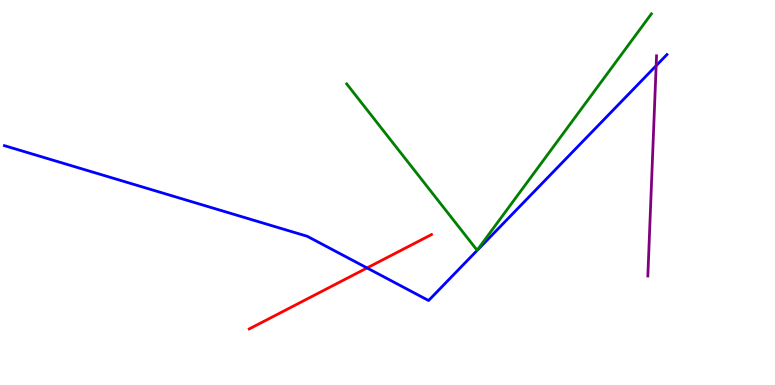[{'lines': ['blue', 'red'], 'intersections': [{'x': 4.74, 'y': 3.04}]}, {'lines': ['green', 'red'], 'intersections': []}, {'lines': ['purple', 'red'], 'intersections': []}, {'lines': ['blue', 'green'], 'intersections': []}, {'lines': ['blue', 'purple'], 'intersections': [{'x': 8.47, 'y': 8.29}]}, {'lines': ['green', 'purple'], 'intersections': []}]